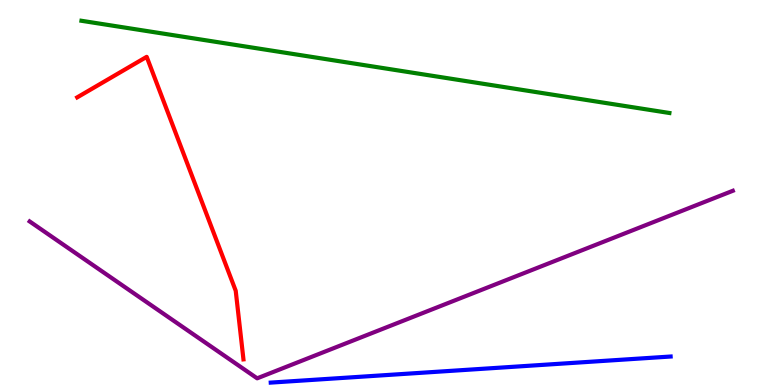[{'lines': ['blue', 'red'], 'intersections': []}, {'lines': ['green', 'red'], 'intersections': []}, {'lines': ['purple', 'red'], 'intersections': []}, {'lines': ['blue', 'green'], 'intersections': []}, {'lines': ['blue', 'purple'], 'intersections': []}, {'lines': ['green', 'purple'], 'intersections': []}]